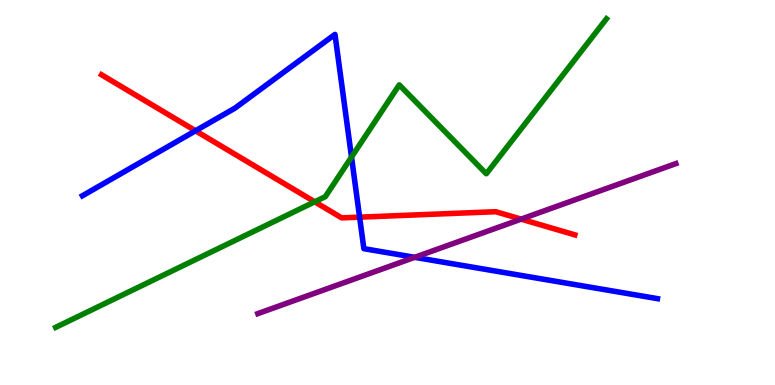[{'lines': ['blue', 'red'], 'intersections': [{'x': 2.52, 'y': 6.6}, {'x': 4.64, 'y': 4.36}]}, {'lines': ['green', 'red'], 'intersections': [{'x': 4.06, 'y': 4.76}]}, {'lines': ['purple', 'red'], 'intersections': [{'x': 6.72, 'y': 4.31}]}, {'lines': ['blue', 'green'], 'intersections': [{'x': 4.54, 'y': 5.92}]}, {'lines': ['blue', 'purple'], 'intersections': [{'x': 5.35, 'y': 3.32}]}, {'lines': ['green', 'purple'], 'intersections': []}]